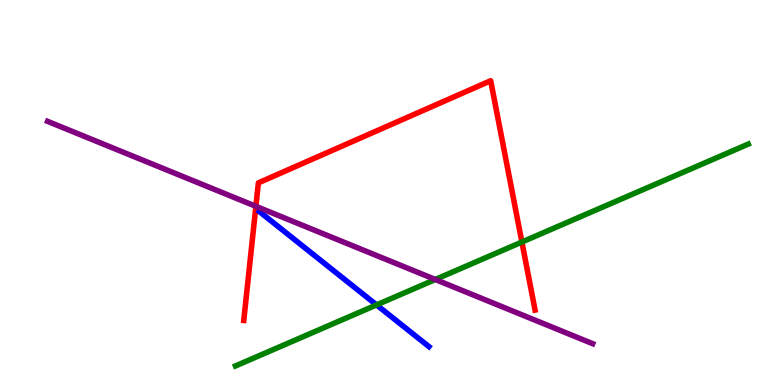[{'lines': ['blue', 'red'], 'intersections': []}, {'lines': ['green', 'red'], 'intersections': [{'x': 6.73, 'y': 3.71}]}, {'lines': ['purple', 'red'], 'intersections': [{'x': 3.3, 'y': 4.64}]}, {'lines': ['blue', 'green'], 'intersections': [{'x': 4.86, 'y': 2.08}]}, {'lines': ['blue', 'purple'], 'intersections': []}, {'lines': ['green', 'purple'], 'intersections': [{'x': 5.62, 'y': 2.74}]}]